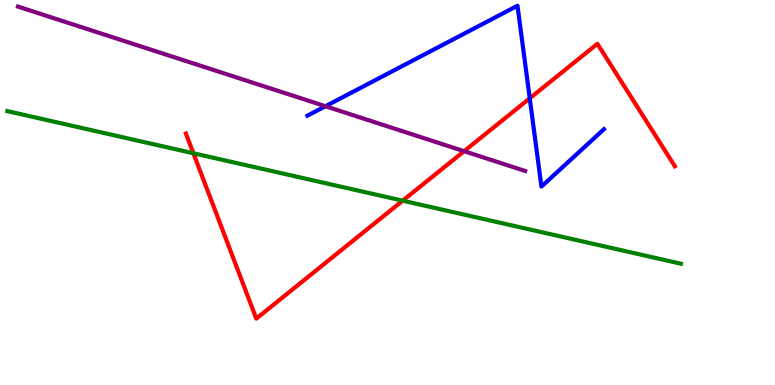[{'lines': ['blue', 'red'], 'intersections': [{'x': 6.84, 'y': 7.45}]}, {'lines': ['green', 'red'], 'intersections': [{'x': 2.5, 'y': 6.02}, {'x': 5.2, 'y': 4.79}]}, {'lines': ['purple', 'red'], 'intersections': [{'x': 5.99, 'y': 6.07}]}, {'lines': ['blue', 'green'], 'intersections': []}, {'lines': ['blue', 'purple'], 'intersections': [{'x': 4.2, 'y': 7.24}]}, {'lines': ['green', 'purple'], 'intersections': []}]